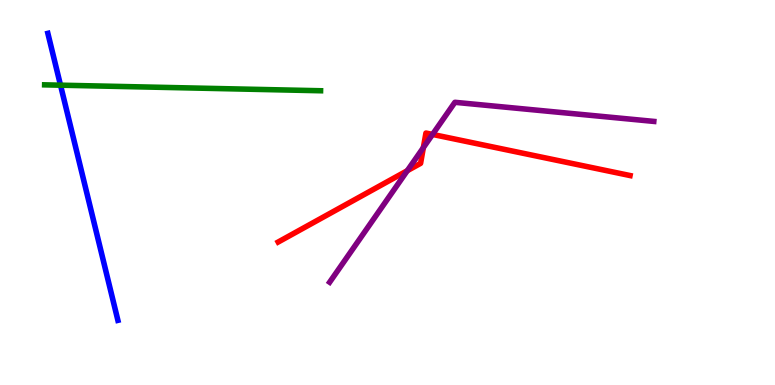[{'lines': ['blue', 'red'], 'intersections': []}, {'lines': ['green', 'red'], 'intersections': []}, {'lines': ['purple', 'red'], 'intersections': [{'x': 5.26, 'y': 5.57}, {'x': 5.46, 'y': 6.17}, {'x': 5.58, 'y': 6.51}]}, {'lines': ['blue', 'green'], 'intersections': [{'x': 0.781, 'y': 7.79}]}, {'lines': ['blue', 'purple'], 'intersections': []}, {'lines': ['green', 'purple'], 'intersections': []}]